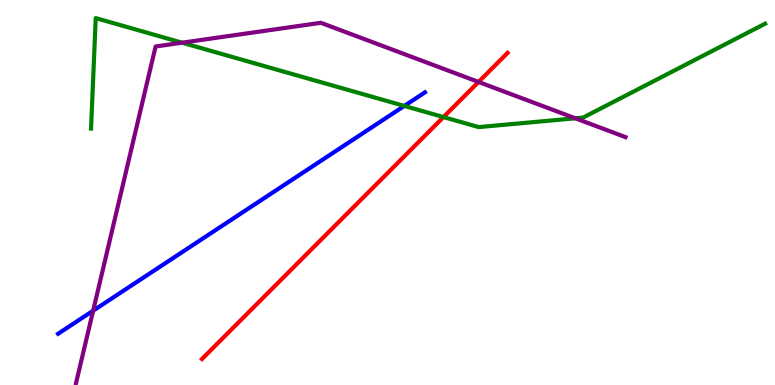[{'lines': ['blue', 'red'], 'intersections': []}, {'lines': ['green', 'red'], 'intersections': [{'x': 5.72, 'y': 6.96}]}, {'lines': ['purple', 'red'], 'intersections': [{'x': 6.17, 'y': 7.87}]}, {'lines': ['blue', 'green'], 'intersections': [{'x': 5.22, 'y': 7.25}]}, {'lines': ['blue', 'purple'], 'intersections': [{'x': 1.2, 'y': 1.93}]}, {'lines': ['green', 'purple'], 'intersections': [{'x': 2.35, 'y': 8.89}, {'x': 7.42, 'y': 6.93}]}]